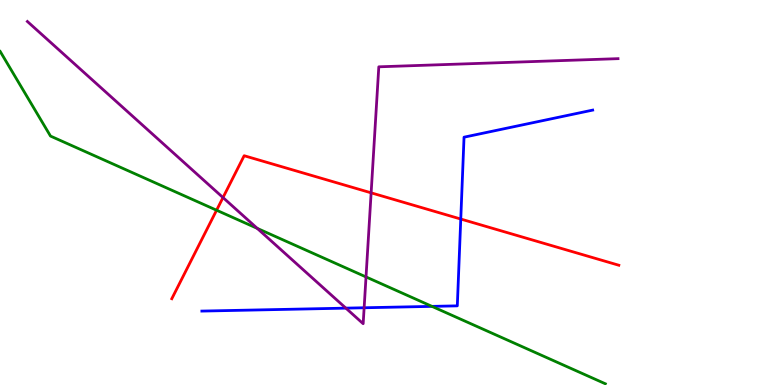[{'lines': ['blue', 'red'], 'intersections': [{'x': 5.95, 'y': 4.31}]}, {'lines': ['green', 'red'], 'intersections': [{'x': 2.79, 'y': 4.54}]}, {'lines': ['purple', 'red'], 'intersections': [{'x': 2.88, 'y': 4.87}, {'x': 4.79, 'y': 4.99}]}, {'lines': ['blue', 'green'], 'intersections': [{'x': 5.57, 'y': 2.04}]}, {'lines': ['blue', 'purple'], 'intersections': [{'x': 4.46, 'y': 2.0}, {'x': 4.7, 'y': 2.01}]}, {'lines': ['green', 'purple'], 'intersections': [{'x': 3.32, 'y': 4.07}, {'x': 4.72, 'y': 2.81}]}]